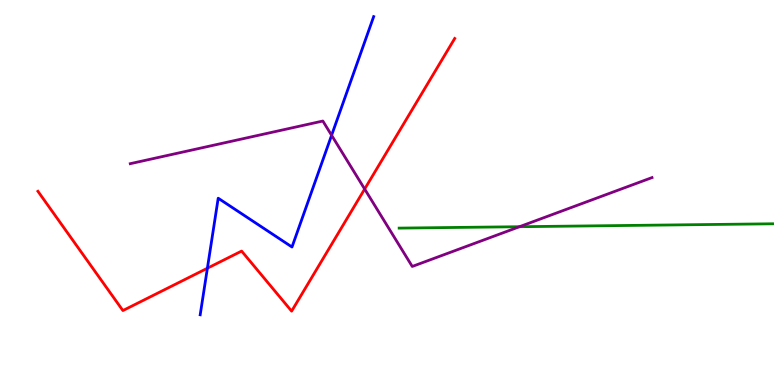[{'lines': ['blue', 'red'], 'intersections': [{'x': 2.68, 'y': 3.03}]}, {'lines': ['green', 'red'], 'intersections': []}, {'lines': ['purple', 'red'], 'intersections': [{'x': 4.71, 'y': 5.09}]}, {'lines': ['blue', 'green'], 'intersections': []}, {'lines': ['blue', 'purple'], 'intersections': [{'x': 4.28, 'y': 6.49}]}, {'lines': ['green', 'purple'], 'intersections': [{'x': 6.7, 'y': 4.11}]}]